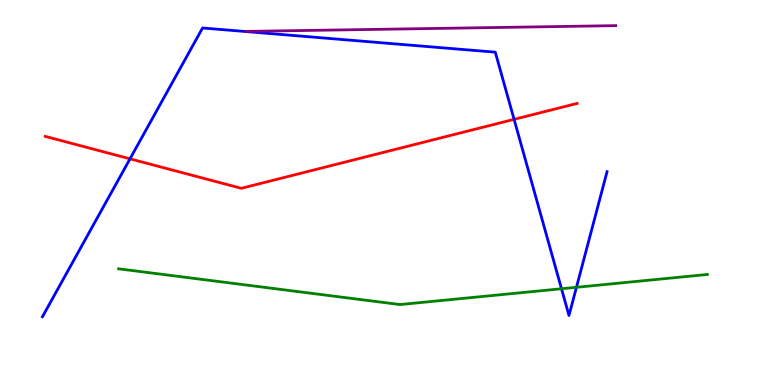[{'lines': ['blue', 'red'], 'intersections': [{'x': 1.68, 'y': 5.87}, {'x': 6.63, 'y': 6.9}]}, {'lines': ['green', 'red'], 'intersections': []}, {'lines': ['purple', 'red'], 'intersections': []}, {'lines': ['blue', 'green'], 'intersections': [{'x': 7.25, 'y': 2.5}, {'x': 7.44, 'y': 2.54}]}, {'lines': ['blue', 'purple'], 'intersections': []}, {'lines': ['green', 'purple'], 'intersections': []}]